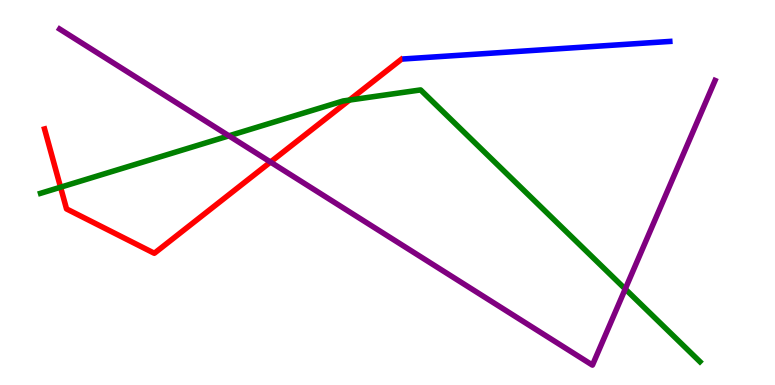[{'lines': ['blue', 'red'], 'intersections': []}, {'lines': ['green', 'red'], 'intersections': [{'x': 0.781, 'y': 5.14}, {'x': 4.51, 'y': 7.4}]}, {'lines': ['purple', 'red'], 'intersections': [{'x': 3.49, 'y': 5.79}]}, {'lines': ['blue', 'green'], 'intersections': []}, {'lines': ['blue', 'purple'], 'intersections': []}, {'lines': ['green', 'purple'], 'intersections': [{'x': 2.95, 'y': 6.47}, {'x': 8.07, 'y': 2.49}]}]